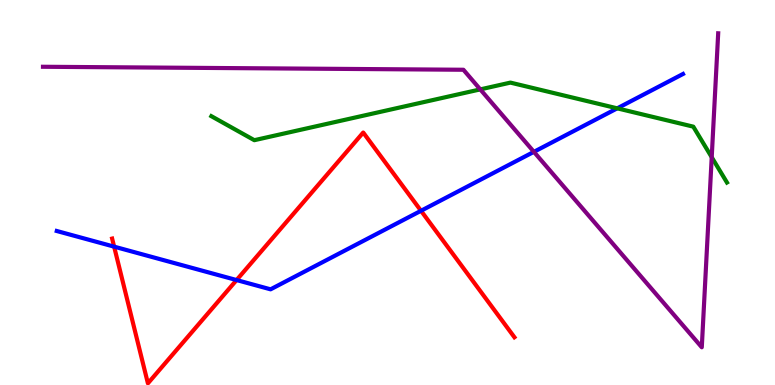[{'lines': ['blue', 'red'], 'intersections': [{'x': 1.47, 'y': 3.59}, {'x': 3.05, 'y': 2.73}, {'x': 5.43, 'y': 4.53}]}, {'lines': ['green', 'red'], 'intersections': []}, {'lines': ['purple', 'red'], 'intersections': []}, {'lines': ['blue', 'green'], 'intersections': [{'x': 7.96, 'y': 7.19}]}, {'lines': ['blue', 'purple'], 'intersections': [{'x': 6.89, 'y': 6.06}]}, {'lines': ['green', 'purple'], 'intersections': [{'x': 6.2, 'y': 7.68}, {'x': 9.18, 'y': 5.92}]}]